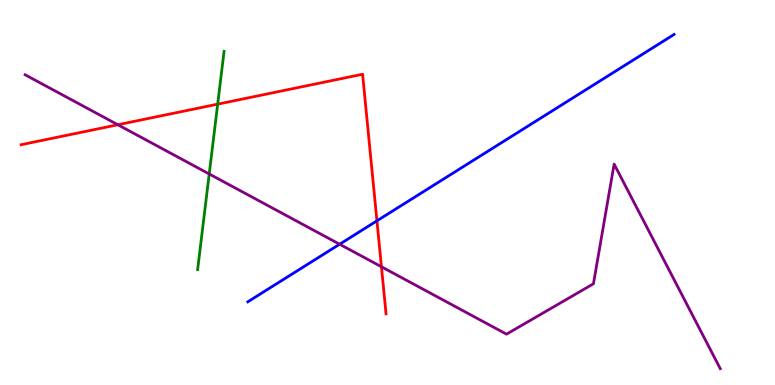[{'lines': ['blue', 'red'], 'intersections': [{'x': 4.86, 'y': 4.26}]}, {'lines': ['green', 'red'], 'intersections': [{'x': 2.81, 'y': 7.29}]}, {'lines': ['purple', 'red'], 'intersections': [{'x': 1.52, 'y': 6.76}, {'x': 4.92, 'y': 3.07}]}, {'lines': ['blue', 'green'], 'intersections': []}, {'lines': ['blue', 'purple'], 'intersections': [{'x': 4.38, 'y': 3.66}]}, {'lines': ['green', 'purple'], 'intersections': [{'x': 2.7, 'y': 5.48}]}]